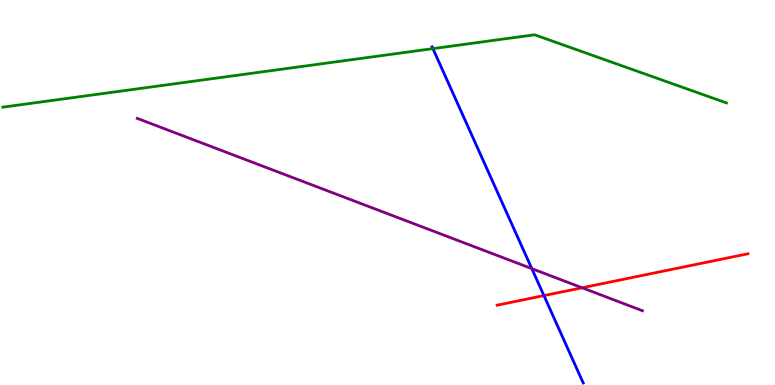[{'lines': ['blue', 'red'], 'intersections': [{'x': 7.02, 'y': 2.32}]}, {'lines': ['green', 'red'], 'intersections': []}, {'lines': ['purple', 'red'], 'intersections': [{'x': 7.51, 'y': 2.53}]}, {'lines': ['blue', 'green'], 'intersections': [{'x': 5.59, 'y': 8.74}]}, {'lines': ['blue', 'purple'], 'intersections': [{'x': 6.86, 'y': 3.02}]}, {'lines': ['green', 'purple'], 'intersections': []}]